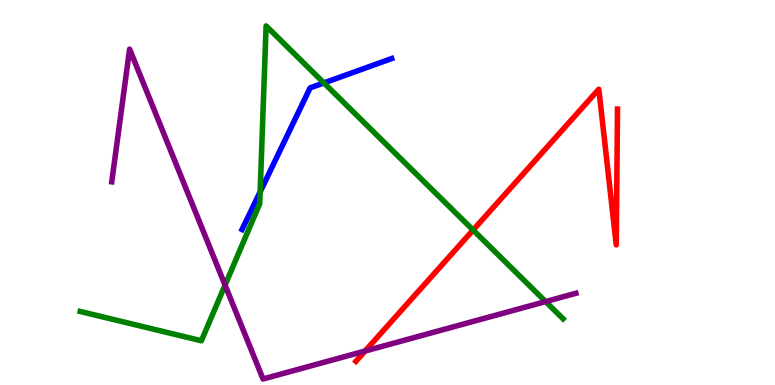[{'lines': ['blue', 'red'], 'intersections': []}, {'lines': ['green', 'red'], 'intersections': [{'x': 6.1, 'y': 4.02}]}, {'lines': ['purple', 'red'], 'intersections': [{'x': 4.71, 'y': 0.882}]}, {'lines': ['blue', 'green'], 'intersections': [{'x': 3.36, 'y': 5.02}, {'x': 4.18, 'y': 7.85}]}, {'lines': ['blue', 'purple'], 'intersections': []}, {'lines': ['green', 'purple'], 'intersections': [{'x': 2.9, 'y': 2.59}, {'x': 7.04, 'y': 2.17}]}]